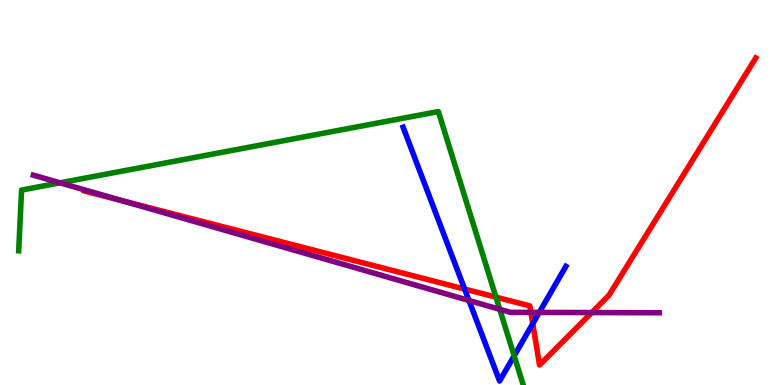[{'lines': ['blue', 'red'], 'intersections': [{'x': 6.0, 'y': 2.49}, {'x': 6.87, 'y': 1.59}]}, {'lines': ['green', 'red'], 'intersections': [{'x': 6.4, 'y': 2.28}]}, {'lines': ['purple', 'red'], 'intersections': [{'x': 1.59, 'y': 4.78}, {'x': 6.85, 'y': 1.89}, {'x': 7.64, 'y': 1.88}]}, {'lines': ['blue', 'green'], 'intersections': [{'x': 6.63, 'y': 0.758}]}, {'lines': ['blue', 'purple'], 'intersections': [{'x': 6.05, 'y': 2.2}, {'x': 6.96, 'y': 1.89}]}, {'lines': ['green', 'purple'], 'intersections': [{'x': 0.774, 'y': 5.25}, {'x': 6.45, 'y': 1.97}]}]